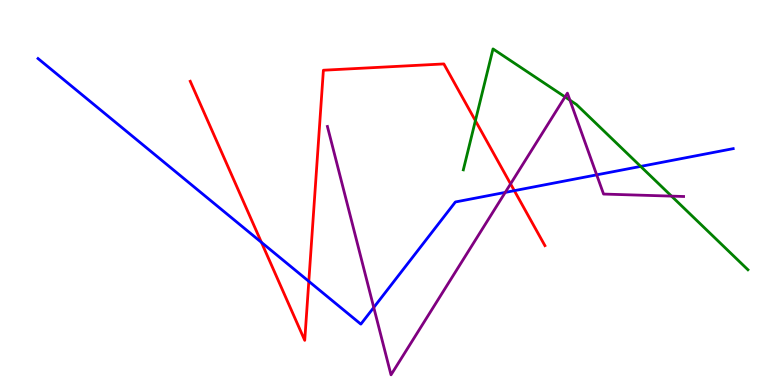[{'lines': ['blue', 'red'], 'intersections': [{'x': 3.37, 'y': 3.71}, {'x': 3.98, 'y': 2.69}, {'x': 6.64, 'y': 5.05}]}, {'lines': ['green', 'red'], 'intersections': [{'x': 6.13, 'y': 6.87}]}, {'lines': ['purple', 'red'], 'intersections': [{'x': 6.59, 'y': 5.22}]}, {'lines': ['blue', 'green'], 'intersections': [{'x': 8.27, 'y': 5.68}]}, {'lines': ['blue', 'purple'], 'intersections': [{'x': 4.82, 'y': 2.01}, {'x': 6.52, 'y': 5.0}, {'x': 7.7, 'y': 5.46}]}, {'lines': ['green', 'purple'], 'intersections': [{'x': 7.29, 'y': 7.48}, {'x': 7.35, 'y': 7.4}, {'x': 8.66, 'y': 4.91}]}]